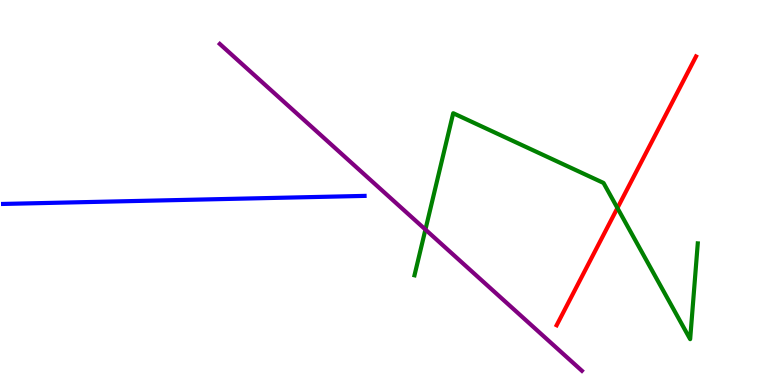[{'lines': ['blue', 'red'], 'intersections': []}, {'lines': ['green', 'red'], 'intersections': [{'x': 7.97, 'y': 4.6}]}, {'lines': ['purple', 'red'], 'intersections': []}, {'lines': ['blue', 'green'], 'intersections': []}, {'lines': ['blue', 'purple'], 'intersections': []}, {'lines': ['green', 'purple'], 'intersections': [{'x': 5.49, 'y': 4.04}]}]